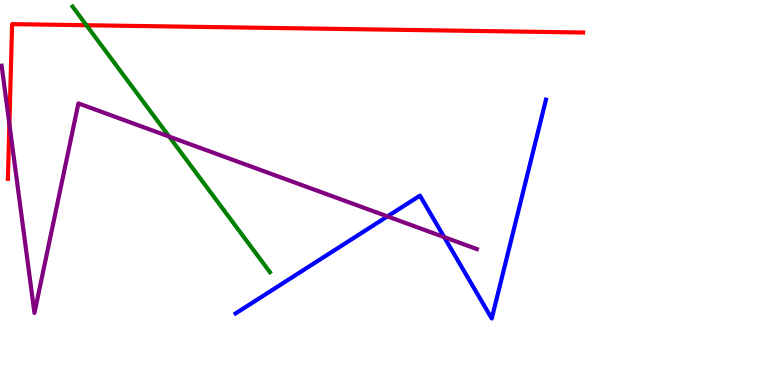[{'lines': ['blue', 'red'], 'intersections': []}, {'lines': ['green', 'red'], 'intersections': [{'x': 1.12, 'y': 9.34}]}, {'lines': ['purple', 'red'], 'intersections': [{'x': 0.121, 'y': 6.78}]}, {'lines': ['blue', 'green'], 'intersections': []}, {'lines': ['blue', 'purple'], 'intersections': [{'x': 5.0, 'y': 4.38}, {'x': 5.73, 'y': 3.84}]}, {'lines': ['green', 'purple'], 'intersections': [{'x': 2.18, 'y': 6.45}]}]